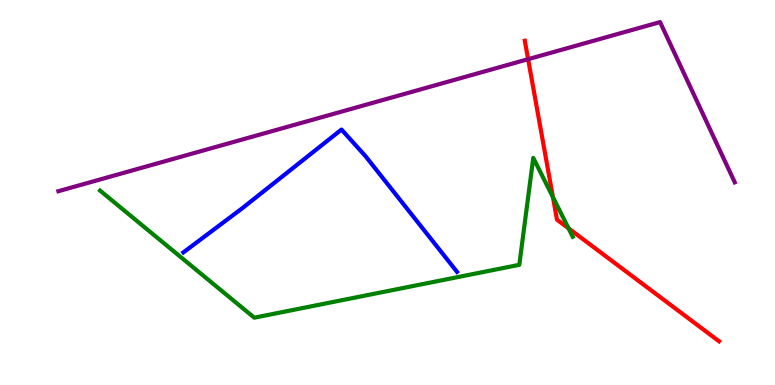[{'lines': ['blue', 'red'], 'intersections': []}, {'lines': ['green', 'red'], 'intersections': [{'x': 7.13, 'y': 4.88}, {'x': 7.34, 'y': 4.07}]}, {'lines': ['purple', 'red'], 'intersections': [{'x': 6.81, 'y': 8.46}]}, {'lines': ['blue', 'green'], 'intersections': []}, {'lines': ['blue', 'purple'], 'intersections': []}, {'lines': ['green', 'purple'], 'intersections': []}]